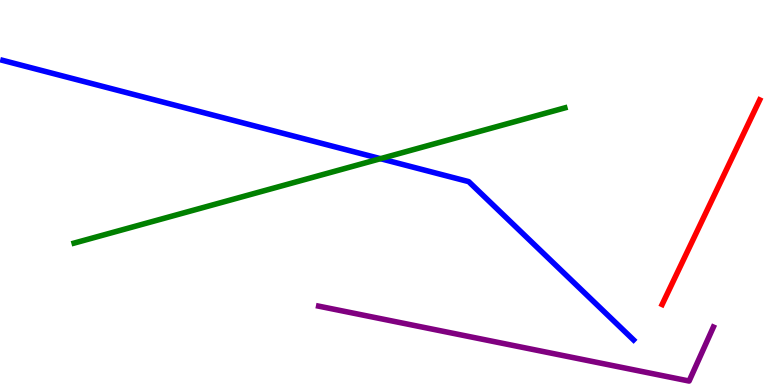[{'lines': ['blue', 'red'], 'intersections': []}, {'lines': ['green', 'red'], 'intersections': []}, {'lines': ['purple', 'red'], 'intersections': []}, {'lines': ['blue', 'green'], 'intersections': [{'x': 4.91, 'y': 5.88}]}, {'lines': ['blue', 'purple'], 'intersections': []}, {'lines': ['green', 'purple'], 'intersections': []}]